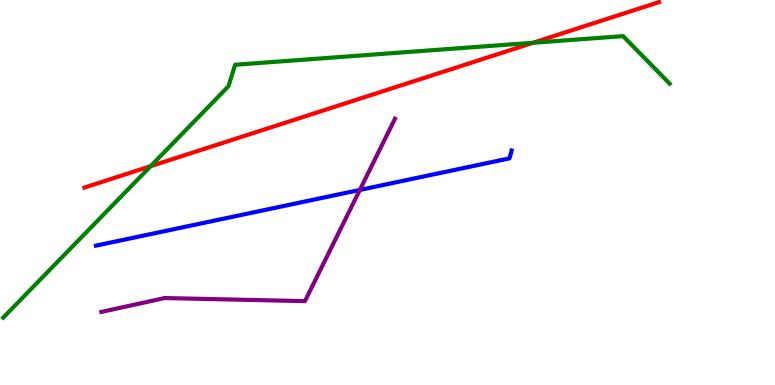[{'lines': ['blue', 'red'], 'intersections': []}, {'lines': ['green', 'red'], 'intersections': [{'x': 1.94, 'y': 5.68}, {'x': 6.88, 'y': 8.89}]}, {'lines': ['purple', 'red'], 'intersections': []}, {'lines': ['blue', 'green'], 'intersections': []}, {'lines': ['blue', 'purple'], 'intersections': [{'x': 4.64, 'y': 5.07}]}, {'lines': ['green', 'purple'], 'intersections': []}]